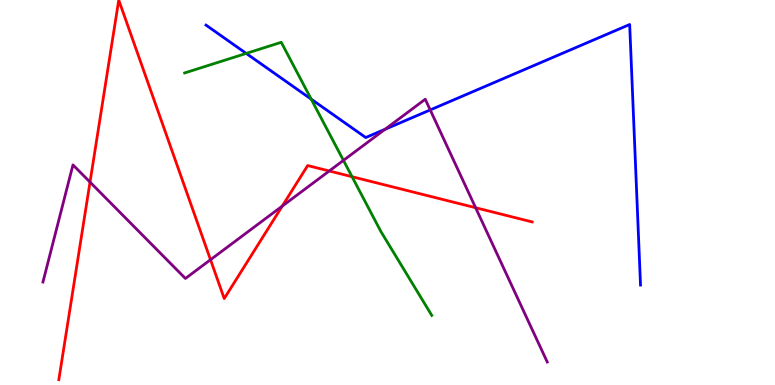[{'lines': ['blue', 'red'], 'intersections': []}, {'lines': ['green', 'red'], 'intersections': [{'x': 4.54, 'y': 5.41}]}, {'lines': ['purple', 'red'], 'intersections': [{'x': 1.16, 'y': 5.27}, {'x': 2.72, 'y': 3.25}, {'x': 3.64, 'y': 4.65}, {'x': 4.25, 'y': 5.56}, {'x': 6.14, 'y': 4.6}]}, {'lines': ['blue', 'green'], 'intersections': [{'x': 3.18, 'y': 8.61}, {'x': 4.02, 'y': 7.42}]}, {'lines': ['blue', 'purple'], 'intersections': [{'x': 4.97, 'y': 6.64}, {'x': 5.55, 'y': 7.14}]}, {'lines': ['green', 'purple'], 'intersections': [{'x': 4.43, 'y': 5.83}]}]